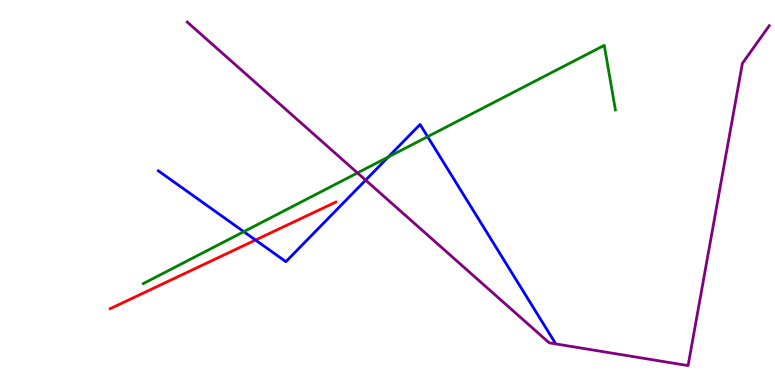[{'lines': ['blue', 'red'], 'intersections': [{'x': 3.3, 'y': 3.77}]}, {'lines': ['green', 'red'], 'intersections': []}, {'lines': ['purple', 'red'], 'intersections': []}, {'lines': ['blue', 'green'], 'intersections': [{'x': 3.15, 'y': 3.98}, {'x': 5.01, 'y': 5.92}, {'x': 5.52, 'y': 6.45}]}, {'lines': ['blue', 'purple'], 'intersections': [{'x': 4.72, 'y': 5.32}]}, {'lines': ['green', 'purple'], 'intersections': [{'x': 4.61, 'y': 5.51}]}]